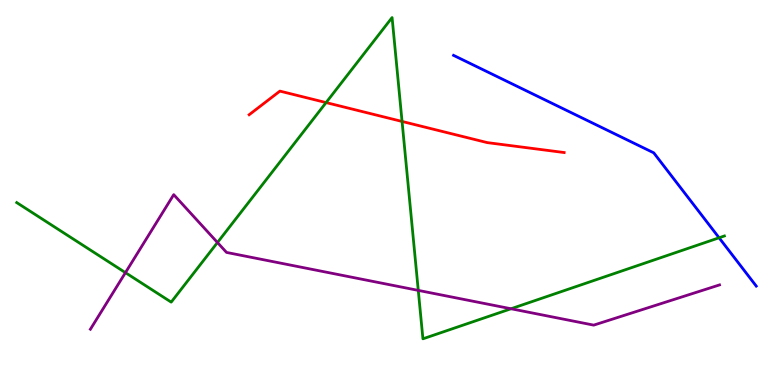[{'lines': ['blue', 'red'], 'intersections': []}, {'lines': ['green', 'red'], 'intersections': [{'x': 4.21, 'y': 7.34}, {'x': 5.19, 'y': 6.85}]}, {'lines': ['purple', 'red'], 'intersections': []}, {'lines': ['blue', 'green'], 'intersections': [{'x': 9.28, 'y': 3.82}]}, {'lines': ['blue', 'purple'], 'intersections': []}, {'lines': ['green', 'purple'], 'intersections': [{'x': 1.62, 'y': 2.92}, {'x': 2.81, 'y': 3.7}, {'x': 5.4, 'y': 2.46}, {'x': 6.59, 'y': 1.98}]}]